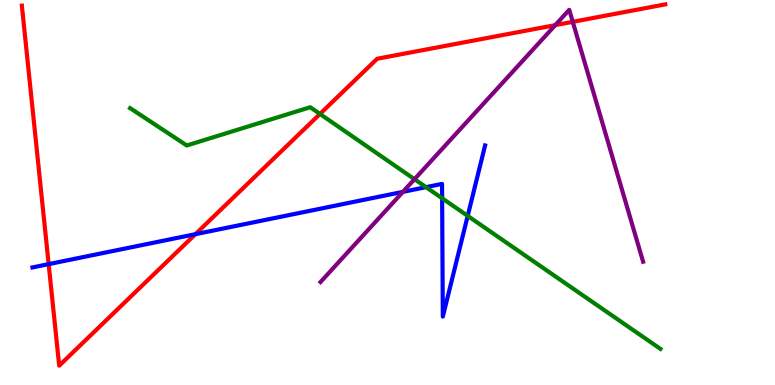[{'lines': ['blue', 'red'], 'intersections': [{'x': 0.628, 'y': 3.14}, {'x': 2.52, 'y': 3.92}]}, {'lines': ['green', 'red'], 'intersections': [{'x': 4.13, 'y': 7.04}]}, {'lines': ['purple', 'red'], 'intersections': [{'x': 7.16, 'y': 9.35}, {'x': 7.39, 'y': 9.43}]}, {'lines': ['blue', 'green'], 'intersections': [{'x': 5.5, 'y': 5.14}, {'x': 5.7, 'y': 4.85}, {'x': 6.03, 'y': 4.39}]}, {'lines': ['blue', 'purple'], 'intersections': [{'x': 5.2, 'y': 5.02}]}, {'lines': ['green', 'purple'], 'intersections': [{'x': 5.35, 'y': 5.35}]}]